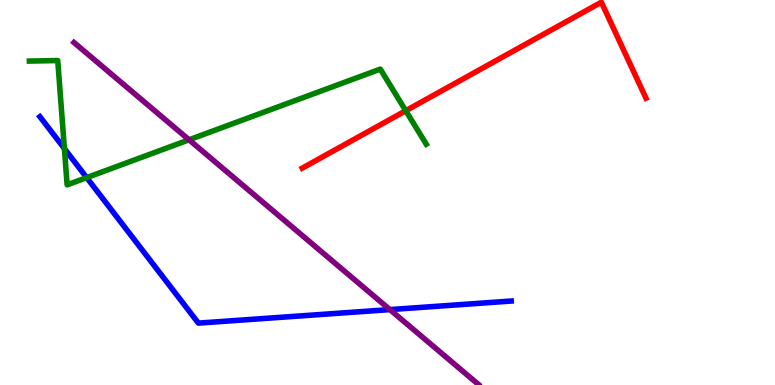[{'lines': ['blue', 'red'], 'intersections': []}, {'lines': ['green', 'red'], 'intersections': [{'x': 5.24, 'y': 7.12}]}, {'lines': ['purple', 'red'], 'intersections': []}, {'lines': ['blue', 'green'], 'intersections': [{'x': 0.831, 'y': 6.14}, {'x': 1.12, 'y': 5.39}]}, {'lines': ['blue', 'purple'], 'intersections': [{'x': 5.03, 'y': 1.96}]}, {'lines': ['green', 'purple'], 'intersections': [{'x': 2.44, 'y': 6.37}]}]